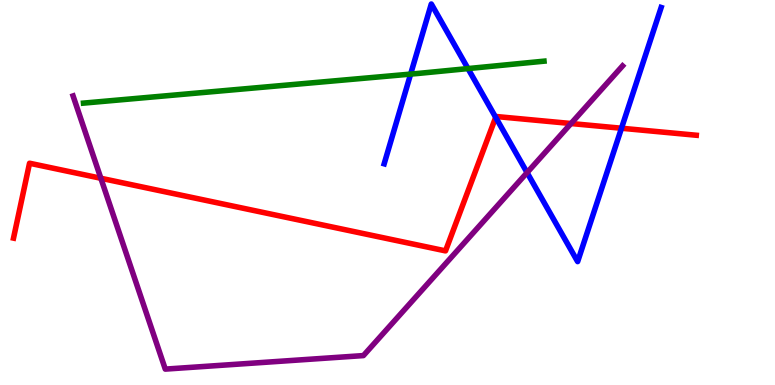[{'lines': ['blue', 'red'], 'intersections': [{'x': 6.4, 'y': 6.95}, {'x': 8.02, 'y': 6.67}]}, {'lines': ['green', 'red'], 'intersections': []}, {'lines': ['purple', 'red'], 'intersections': [{'x': 1.3, 'y': 5.37}, {'x': 7.37, 'y': 6.79}]}, {'lines': ['blue', 'green'], 'intersections': [{'x': 5.3, 'y': 8.08}, {'x': 6.04, 'y': 8.22}]}, {'lines': ['blue', 'purple'], 'intersections': [{'x': 6.8, 'y': 5.52}]}, {'lines': ['green', 'purple'], 'intersections': []}]